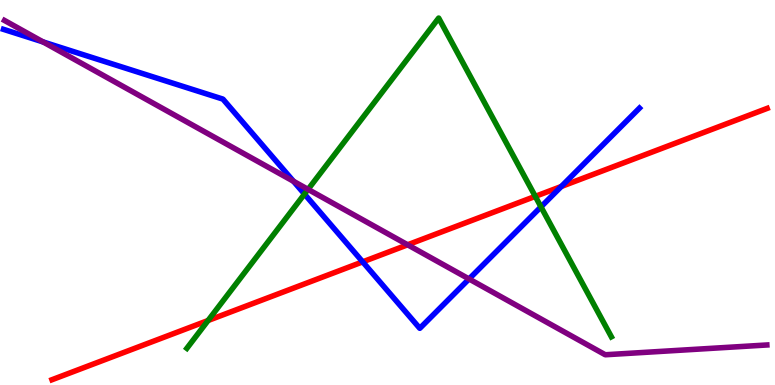[{'lines': ['blue', 'red'], 'intersections': [{'x': 4.68, 'y': 3.2}, {'x': 7.24, 'y': 5.16}]}, {'lines': ['green', 'red'], 'intersections': [{'x': 2.68, 'y': 1.68}, {'x': 6.91, 'y': 4.9}]}, {'lines': ['purple', 'red'], 'intersections': [{'x': 5.26, 'y': 3.64}]}, {'lines': ['blue', 'green'], 'intersections': [{'x': 3.93, 'y': 4.96}, {'x': 6.98, 'y': 4.63}]}, {'lines': ['blue', 'purple'], 'intersections': [{'x': 0.556, 'y': 8.91}, {'x': 3.79, 'y': 5.29}, {'x': 6.05, 'y': 2.75}]}, {'lines': ['green', 'purple'], 'intersections': [{'x': 3.97, 'y': 5.08}]}]